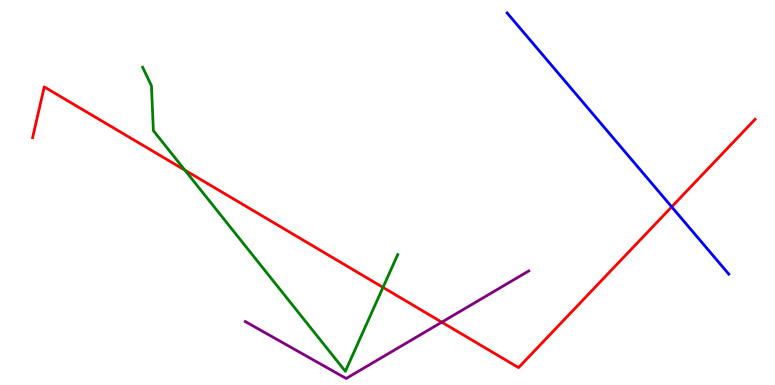[{'lines': ['blue', 'red'], 'intersections': [{'x': 8.67, 'y': 4.63}]}, {'lines': ['green', 'red'], 'intersections': [{'x': 2.39, 'y': 5.58}, {'x': 4.94, 'y': 2.54}]}, {'lines': ['purple', 'red'], 'intersections': [{'x': 5.7, 'y': 1.63}]}, {'lines': ['blue', 'green'], 'intersections': []}, {'lines': ['blue', 'purple'], 'intersections': []}, {'lines': ['green', 'purple'], 'intersections': []}]